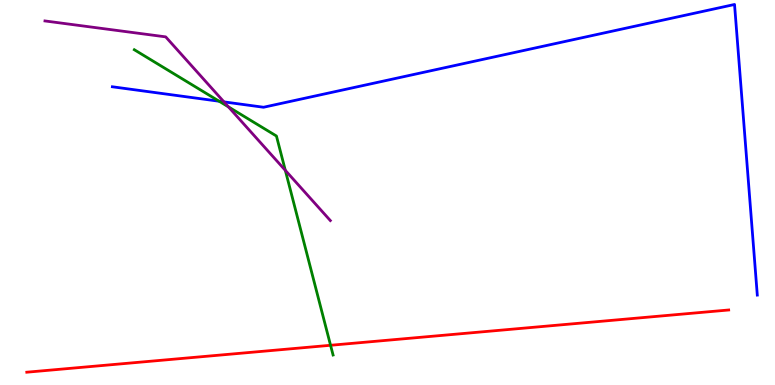[{'lines': ['blue', 'red'], 'intersections': []}, {'lines': ['green', 'red'], 'intersections': [{'x': 4.27, 'y': 1.03}]}, {'lines': ['purple', 'red'], 'intersections': []}, {'lines': ['blue', 'green'], 'intersections': [{'x': 2.83, 'y': 7.37}]}, {'lines': ['blue', 'purple'], 'intersections': [{'x': 2.89, 'y': 7.35}]}, {'lines': ['green', 'purple'], 'intersections': [{'x': 2.95, 'y': 7.22}, {'x': 3.68, 'y': 5.58}]}]